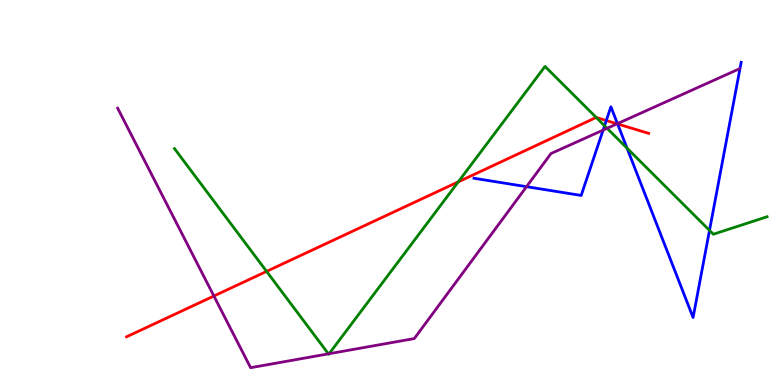[{'lines': ['blue', 'red'], 'intersections': [{'x': 7.82, 'y': 6.87}, {'x': 7.97, 'y': 6.78}]}, {'lines': ['green', 'red'], 'intersections': [{'x': 3.44, 'y': 2.95}, {'x': 5.91, 'y': 5.28}, {'x': 7.69, 'y': 6.95}]}, {'lines': ['purple', 'red'], 'intersections': [{'x': 2.76, 'y': 2.31}, {'x': 7.96, 'y': 6.78}]}, {'lines': ['blue', 'green'], 'intersections': [{'x': 7.8, 'y': 6.73}, {'x': 8.09, 'y': 6.15}, {'x': 9.15, 'y': 4.02}]}, {'lines': ['blue', 'purple'], 'intersections': [{'x': 6.79, 'y': 5.15}, {'x': 7.78, 'y': 6.62}, {'x': 7.97, 'y': 6.79}]}, {'lines': ['green', 'purple'], 'intersections': [{'x': 4.24, 'y': 0.809}, {'x': 4.25, 'y': 0.812}, {'x': 7.83, 'y': 6.67}]}]